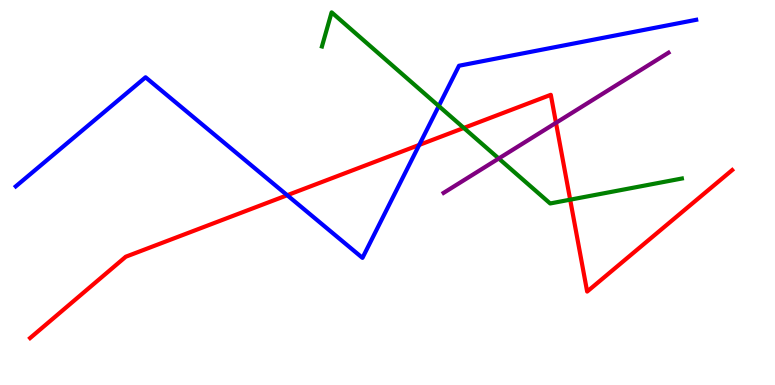[{'lines': ['blue', 'red'], 'intersections': [{'x': 3.71, 'y': 4.93}, {'x': 5.41, 'y': 6.24}]}, {'lines': ['green', 'red'], 'intersections': [{'x': 5.98, 'y': 6.68}, {'x': 7.36, 'y': 4.81}]}, {'lines': ['purple', 'red'], 'intersections': [{'x': 7.17, 'y': 6.81}]}, {'lines': ['blue', 'green'], 'intersections': [{'x': 5.66, 'y': 7.25}]}, {'lines': ['blue', 'purple'], 'intersections': []}, {'lines': ['green', 'purple'], 'intersections': [{'x': 6.44, 'y': 5.88}]}]